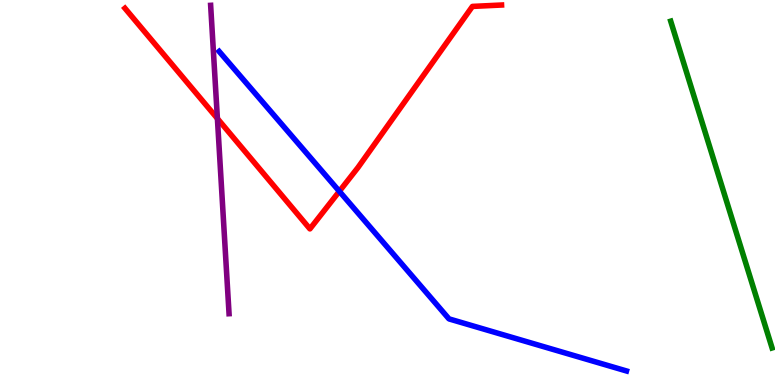[{'lines': ['blue', 'red'], 'intersections': [{'x': 4.38, 'y': 5.03}]}, {'lines': ['green', 'red'], 'intersections': []}, {'lines': ['purple', 'red'], 'intersections': [{'x': 2.81, 'y': 6.92}]}, {'lines': ['blue', 'green'], 'intersections': []}, {'lines': ['blue', 'purple'], 'intersections': []}, {'lines': ['green', 'purple'], 'intersections': []}]